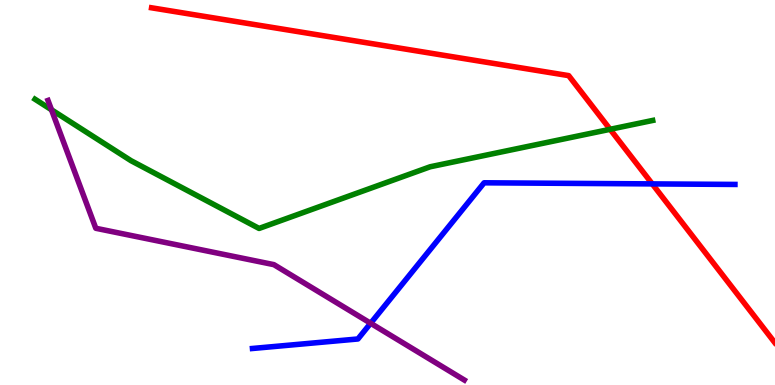[{'lines': ['blue', 'red'], 'intersections': [{'x': 8.42, 'y': 5.22}]}, {'lines': ['green', 'red'], 'intersections': [{'x': 7.87, 'y': 6.64}]}, {'lines': ['purple', 'red'], 'intersections': []}, {'lines': ['blue', 'green'], 'intersections': []}, {'lines': ['blue', 'purple'], 'intersections': [{'x': 4.78, 'y': 1.6}]}, {'lines': ['green', 'purple'], 'intersections': [{'x': 0.664, 'y': 7.15}]}]